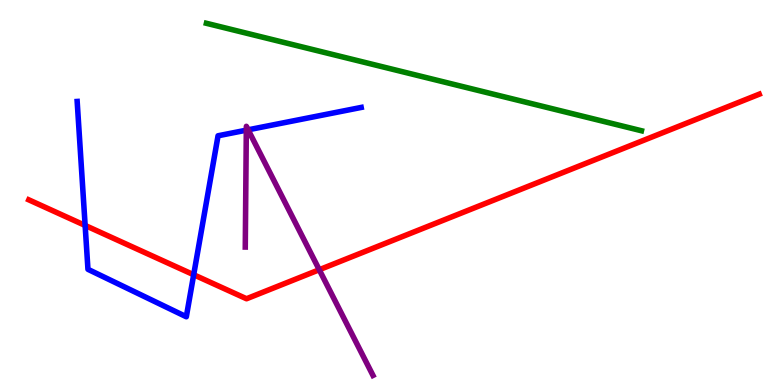[{'lines': ['blue', 'red'], 'intersections': [{'x': 1.1, 'y': 4.14}, {'x': 2.5, 'y': 2.86}]}, {'lines': ['green', 'red'], 'intersections': []}, {'lines': ['purple', 'red'], 'intersections': [{'x': 4.12, 'y': 2.99}]}, {'lines': ['blue', 'green'], 'intersections': []}, {'lines': ['blue', 'purple'], 'intersections': [{'x': 3.18, 'y': 6.62}, {'x': 3.2, 'y': 6.63}]}, {'lines': ['green', 'purple'], 'intersections': []}]